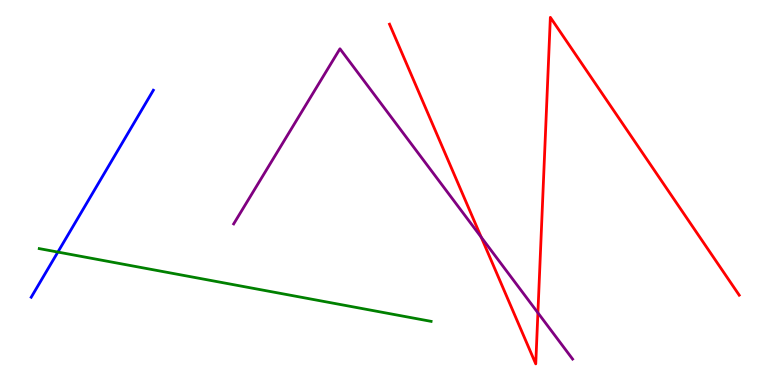[{'lines': ['blue', 'red'], 'intersections': []}, {'lines': ['green', 'red'], 'intersections': []}, {'lines': ['purple', 'red'], 'intersections': [{'x': 6.21, 'y': 3.84}, {'x': 6.94, 'y': 1.88}]}, {'lines': ['blue', 'green'], 'intersections': [{'x': 0.747, 'y': 3.45}]}, {'lines': ['blue', 'purple'], 'intersections': []}, {'lines': ['green', 'purple'], 'intersections': []}]